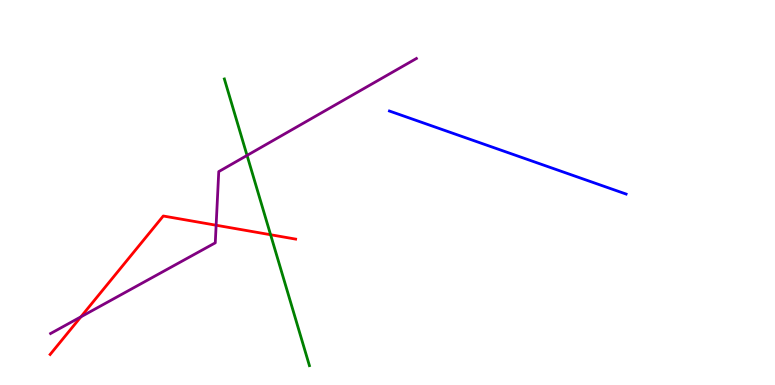[{'lines': ['blue', 'red'], 'intersections': []}, {'lines': ['green', 'red'], 'intersections': [{'x': 3.49, 'y': 3.9}]}, {'lines': ['purple', 'red'], 'intersections': [{'x': 1.04, 'y': 1.77}, {'x': 2.79, 'y': 4.15}]}, {'lines': ['blue', 'green'], 'intersections': []}, {'lines': ['blue', 'purple'], 'intersections': []}, {'lines': ['green', 'purple'], 'intersections': [{'x': 3.19, 'y': 5.96}]}]